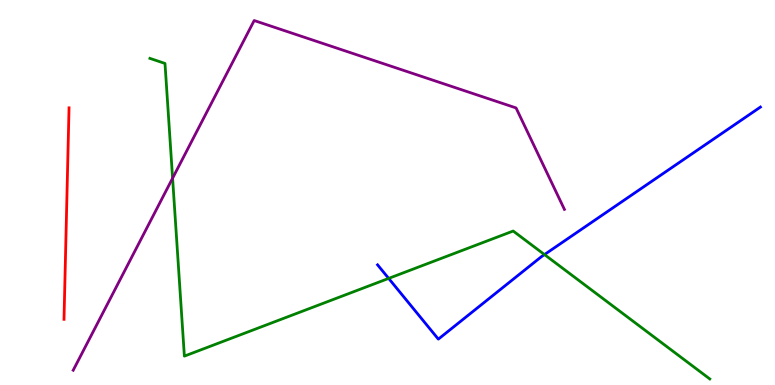[{'lines': ['blue', 'red'], 'intersections': []}, {'lines': ['green', 'red'], 'intersections': []}, {'lines': ['purple', 'red'], 'intersections': []}, {'lines': ['blue', 'green'], 'intersections': [{'x': 5.02, 'y': 2.77}, {'x': 7.03, 'y': 3.39}]}, {'lines': ['blue', 'purple'], 'intersections': []}, {'lines': ['green', 'purple'], 'intersections': [{'x': 2.23, 'y': 5.37}]}]